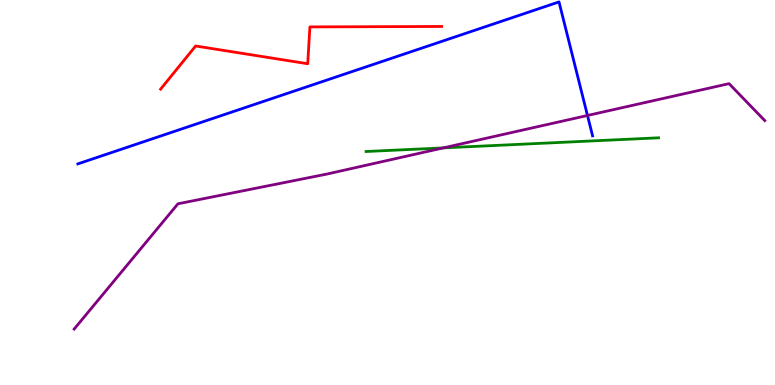[{'lines': ['blue', 'red'], 'intersections': []}, {'lines': ['green', 'red'], 'intersections': []}, {'lines': ['purple', 'red'], 'intersections': []}, {'lines': ['blue', 'green'], 'intersections': []}, {'lines': ['blue', 'purple'], 'intersections': [{'x': 7.58, 'y': 7.0}]}, {'lines': ['green', 'purple'], 'intersections': [{'x': 5.72, 'y': 6.16}]}]